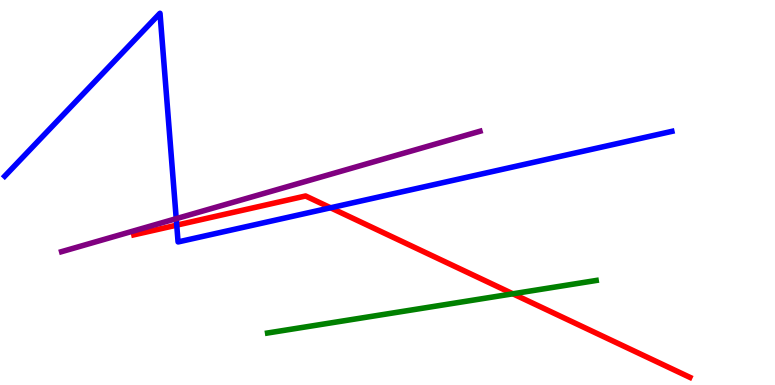[{'lines': ['blue', 'red'], 'intersections': [{'x': 2.28, 'y': 4.15}, {'x': 4.27, 'y': 4.6}]}, {'lines': ['green', 'red'], 'intersections': [{'x': 6.62, 'y': 2.37}]}, {'lines': ['purple', 'red'], 'intersections': []}, {'lines': ['blue', 'green'], 'intersections': []}, {'lines': ['blue', 'purple'], 'intersections': [{'x': 2.27, 'y': 4.32}]}, {'lines': ['green', 'purple'], 'intersections': []}]